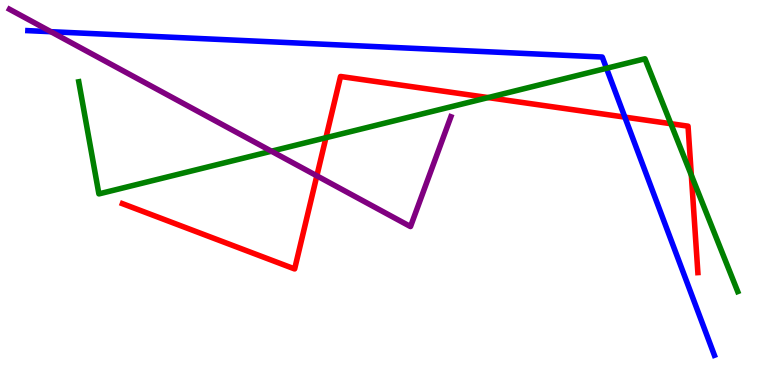[{'lines': ['blue', 'red'], 'intersections': [{'x': 8.06, 'y': 6.96}]}, {'lines': ['green', 'red'], 'intersections': [{'x': 4.21, 'y': 6.42}, {'x': 6.3, 'y': 7.47}, {'x': 8.66, 'y': 6.79}, {'x': 8.92, 'y': 5.45}]}, {'lines': ['purple', 'red'], 'intersections': [{'x': 4.09, 'y': 5.43}]}, {'lines': ['blue', 'green'], 'intersections': [{'x': 7.83, 'y': 8.23}]}, {'lines': ['blue', 'purple'], 'intersections': [{'x': 0.657, 'y': 9.18}]}, {'lines': ['green', 'purple'], 'intersections': [{'x': 3.5, 'y': 6.07}]}]